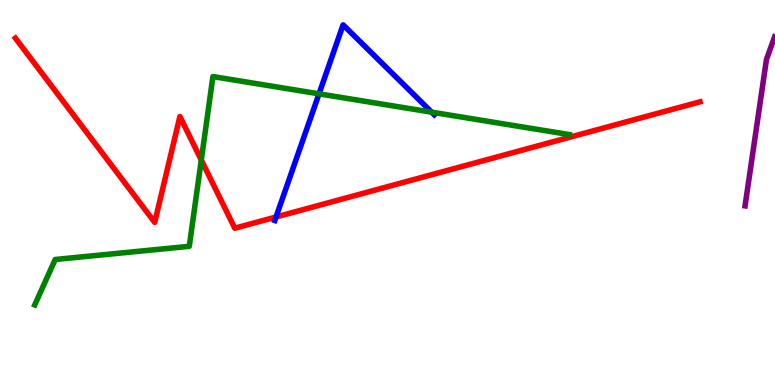[{'lines': ['blue', 'red'], 'intersections': [{'x': 3.56, 'y': 4.36}]}, {'lines': ['green', 'red'], 'intersections': [{'x': 2.6, 'y': 5.84}]}, {'lines': ['purple', 'red'], 'intersections': []}, {'lines': ['blue', 'green'], 'intersections': [{'x': 4.12, 'y': 7.56}, {'x': 5.57, 'y': 7.09}]}, {'lines': ['blue', 'purple'], 'intersections': []}, {'lines': ['green', 'purple'], 'intersections': []}]